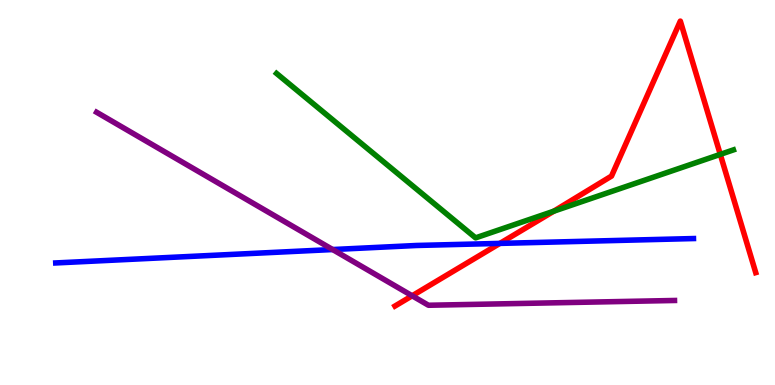[{'lines': ['blue', 'red'], 'intersections': [{'x': 6.45, 'y': 3.68}]}, {'lines': ['green', 'red'], 'intersections': [{'x': 7.15, 'y': 4.51}, {'x': 9.29, 'y': 5.99}]}, {'lines': ['purple', 'red'], 'intersections': [{'x': 5.32, 'y': 2.32}]}, {'lines': ['blue', 'green'], 'intersections': []}, {'lines': ['blue', 'purple'], 'intersections': [{'x': 4.29, 'y': 3.52}]}, {'lines': ['green', 'purple'], 'intersections': []}]